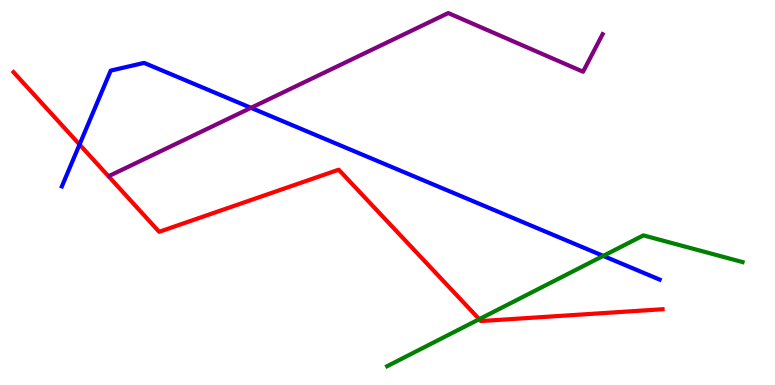[{'lines': ['blue', 'red'], 'intersections': [{'x': 1.03, 'y': 6.25}]}, {'lines': ['green', 'red'], 'intersections': [{'x': 6.18, 'y': 1.71}]}, {'lines': ['purple', 'red'], 'intersections': []}, {'lines': ['blue', 'green'], 'intersections': [{'x': 7.78, 'y': 3.35}]}, {'lines': ['blue', 'purple'], 'intersections': [{'x': 3.24, 'y': 7.2}]}, {'lines': ['green', 'purple'], 'intersections': []}]